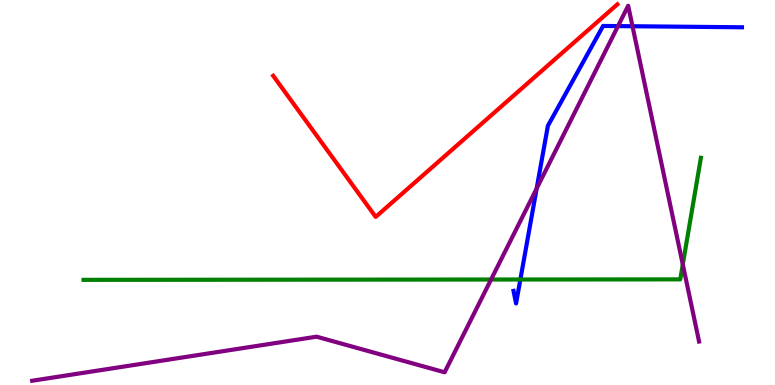[{'lines': ['blue', 'red'], 'intersections': []}, {'lines': ['green', 'red'], 'intersections': []}, {'lines': ['purple', 'red'], 'intersections': []}, {'lines': ['blue', 'green'], 'intersections': [{'x': 6.71, 'y': 2.74}]}, {'lines': ['blue', 'purple'], 'intersections': [{'x': 6.92, 'y': 5.1}, {'x': 7.97, 'y': 9.32}, {'x': 8.16, 'y': 9.32}]}, {'lines': ['green', 'purple'], 'intersections': [{'x': 6.34, 'y': 2.74}, {'x': 8.81, 'y': 3.13}]}]